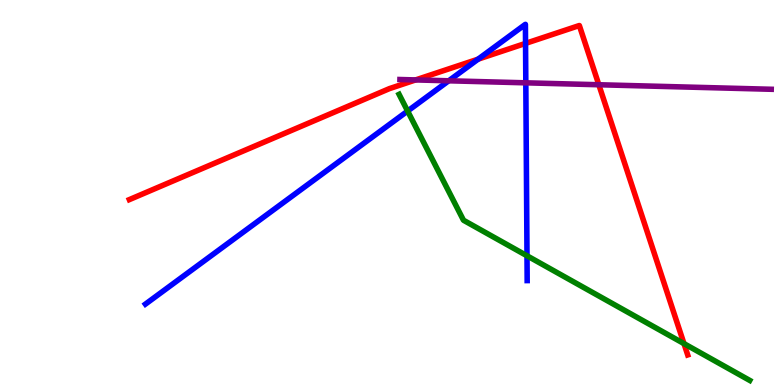[{'lines': ['blue', 'red'], 'intersections': [{'x': 6.17, 'y': 8.46}, {'x': 6.78, 'y': 8.87}]}, {'lines': ['green', 'red'], 'intersections': [{'x': 8.83, 'y': 1.08}]}, {'lines': ['purple', 'red'], 'intersections': [{'x': 5.36, 'y': 7.92}, {'x': 7.73, 'y': 7.8}]}, {'lines': ['blue', 'green'], 'intersections': [{'x': 5.26, 'y': 7.12}, {'x': 6.8, 'y': 3.36}]}, {'lines': ['blue', 'purple'], 'intersections': [{'x': 5.79, 'y': 7.9}, {'x': 6.78, 'y': 7.85}]}, {'lines': ['green', 'purple'], 'intersections': []}]